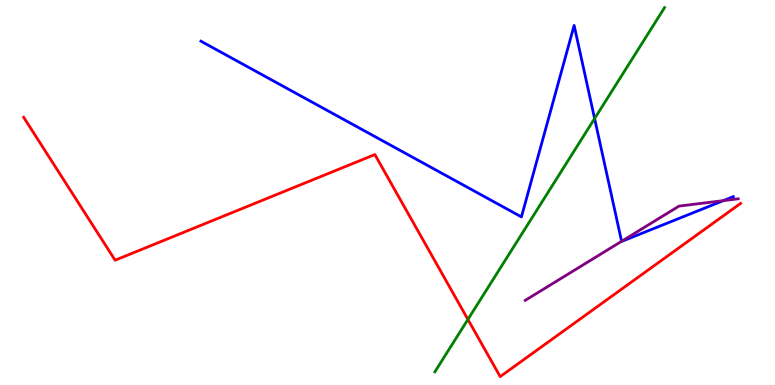[{'lines': ['blue', 'red'], 'intersections': []}, {'lines': ['green', 'red'], 'intersections': [{'x': 6.04, 'y': 1.7}]}, {'lines': ['purple', 'red'], 'intersections': []}, {'lines': ['blue', 'green'], 'intersections': [{'x': 7.67, 'y': 6.92}]}, {'lines': ['blue', 'purple'], 'intersections': [{'x': 8.02, 'y': 3.73}, {'x': 9.33, 'y': 4.79}]}, {'lines': ['green', 'purple'], 'intersections': []}]